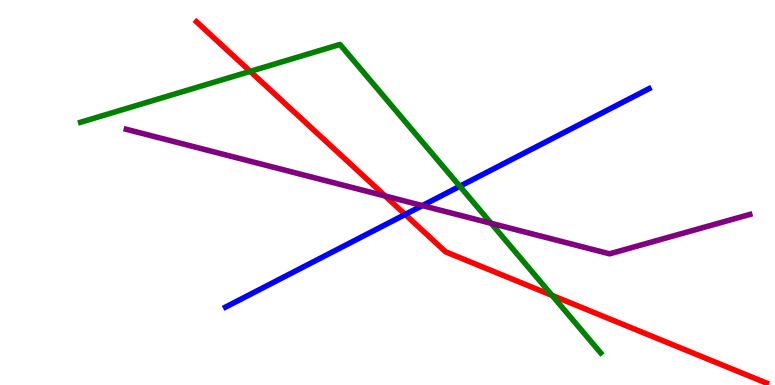[{'lines': ['blue', 'red'], 'intersections': [{'x': 5.23, 'y': 4.43}]}, {'lines': ['green', 'red'], 'intersections': [{'x': 3.23, 'y': 8.15}, {'x': 7.12, 'y': 2.33}]}, {'lines': ['purple', 'red'], 'intersections': [{'x': 4.97, 'y': 4.91}]}, {'lines': ['blue', 'green'], 'intersections': [{'x': 5.93, 'y': 5.16}]}, {'lines': ['blue', 'purple'], 'intersections': [{'x': 5.45, 'y': 4.66}]}, {'lines': ['green', 'purple'], 'intersections': [{'x': 6.34, 'y': 4.2}]}]